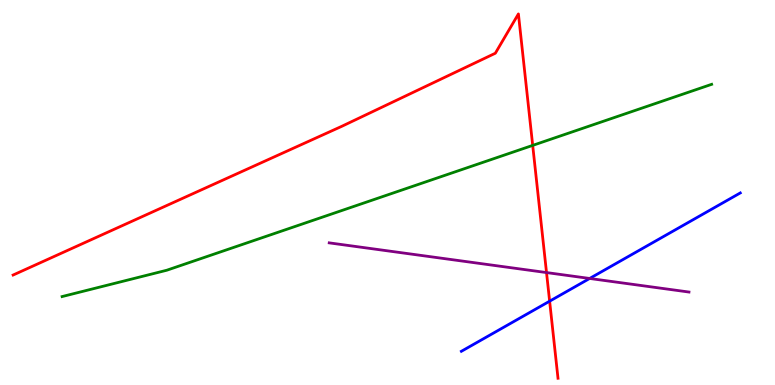[{'lines': ['blue', 'red'], 'intersections': [{'x': 7.09, 'y': 2.18}]}, {'lines': ['green', 'red'], 'intersections': [{'x': 6.87, 'y': 6.22}]}, {'lines': ['purple', 'red'], 'intersections': [{'x': 7.05, 'y': 2.92}]}, {'lines': ['blue', 'green'], 'intersections': []}, {'lines': ['blue', 'purple'], 'intersections': [{'x': 7.61, 'y': 2.77}]}, {'lines': ['green', 'purple'], 'intersections': []}]